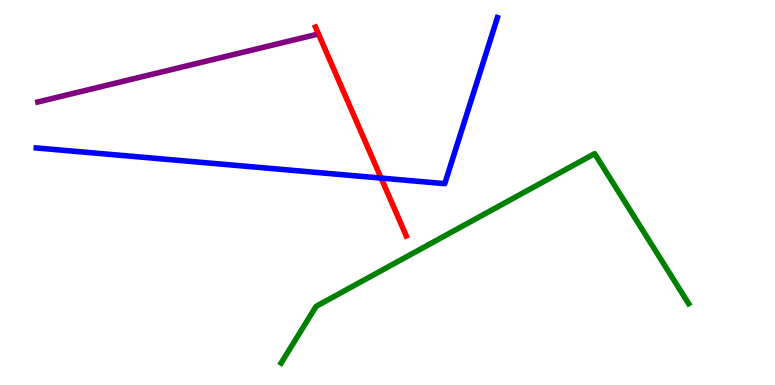[{'lines': ['blue', 'red'], 'intersections': [{'x': 4.92, 'y': 5.37}]}, {'lines': ['green', 'red'], 'intersections': []}, {'lines': ['purple', 'red'], 'intersections': []}, {'lines': ['blue', 'green'], 'intersections': []}, {'lines': ['blue', 'purple'], 'intersections': []}, {'lines': ['green', 'purple'], 'intersections': []}]